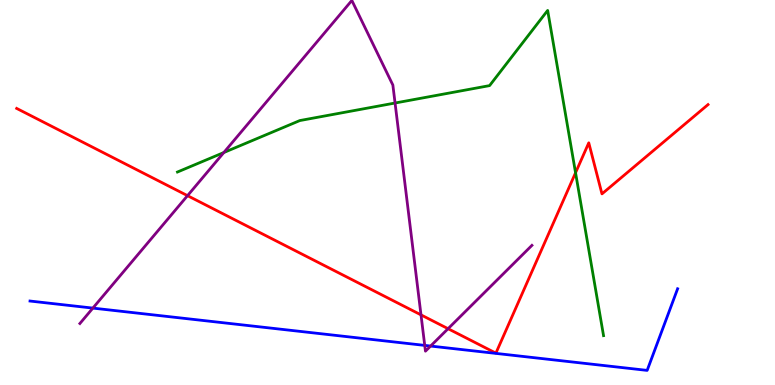[{'lines': ['blue', 'red'], 'intersections': []}, {'lines': ['green', 'red'], 'intersections': [{'x': 7.43, 'y': 5.51}]}, {'lines': ['purple', 'red'], 'intersections': [{'x': 2.42, 'y': 4.92}, {'x': 5.43, 'y': 1.82}, {'x': 5.78, 'y': 1.46}]}, {'lines': ['blue', 'green'], 'intersections': []}, {'lines': ['blue', 'purple'], 'intersections': [{'x': 1.2, 'y': 2.0}, {'x': 5.48, 'y': 1.03}, {'x': 5.56, 'y': 1.01}]}, {'lines': ['green', 'purple'], 'intersections': [{'x': 2.89, 'y': 6.04}, {'x': 5.1, 'y': 7.32}]}]